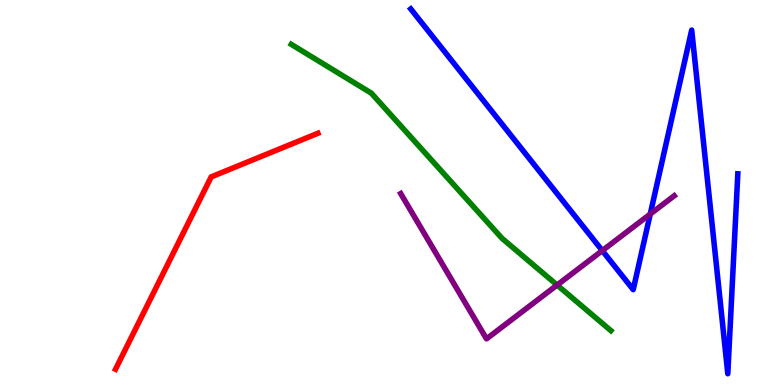[{'lines': ['blue', 'red'], 'intersections': []}, {'lines': ['green', 'red'], 'intersections': []}, {'lines': ['purple', 'red'], 'intersections': []}, {'lines': ['blue', 'green'], 'intersections': []}, {'lines': ['blue', 'purple'], 'intersections': [{'x': 7.77, 'y': 3.49}, {'x': 8.39, 'y': 4.44}]}, {'lines': ['green', 'purple'], 'intersections': [{'x': 7.19, 'y': 2.6}]}]